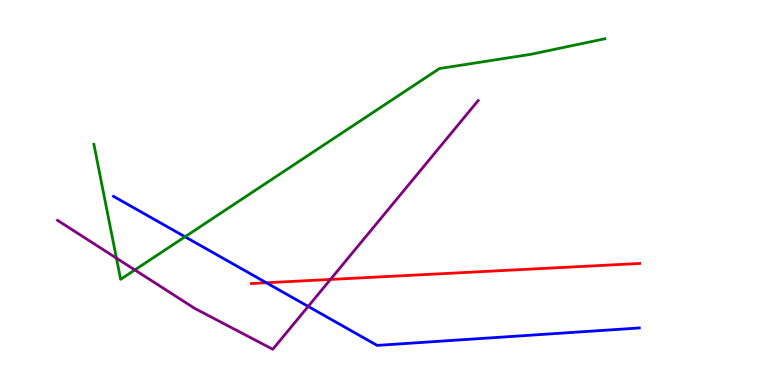[{'lines': ['blue', 'red'], 'intersections': [{'x': 3.44, 'y': 2.66}]}, {'lines': ['green', 'red'], 'intersections': []}, {'lines': ['purple', 'red'], 'intersections': [{'x': 4.26, 'y': 2.74}]}, {'lines': ['blue', 'green'], 'intersections': [{'x': 2.39, 'y': 3.85}]}, {'lines': ['blue', 'purple'], 'intersections': [{'x': 3.98, 'y': 2.04}]}, {'lines': ['green', 'purple'], 'intersections': [{'x': 1.5, 'y': 3.3}, {'x': 1.74, 'y': 2.99}]}]